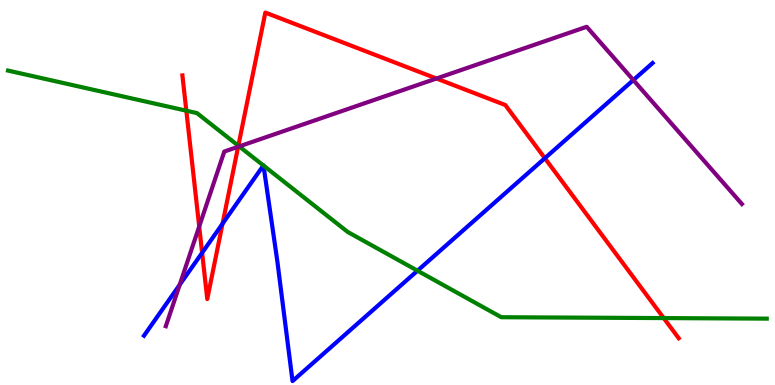[{'lines': ['blue', 'red'], 'intersections': [{'x': 2.61, 'y': 3.43}, {'x': 2.87, 'y': 4.19}, {'x': 7.03, 'y': 5.89}]}, {'lines': ['green', 'red'], 'intersections': [{'x': 2.4, 'y': 7.12}, {'x': 3.08, 'y': 6.21}, {'x': 8.56, 'y': 1.74}]}, {'lines': ['purple', 'red'], 'intersections': [{'x': 2.57, 'y': 4.12}, {'x': 3.07, 'y': 6.19}, {'x': 5.63, 'y': 7.96}]}, {'lines': ['blue', 'green'], 'intersections': [{'x': 3.4, 'y': 5.7}, {'x': 3.4, 'y': 5.7}, {'x': 5.39, 'y': 2.97}]}, {'lines': ['blue', 'purple'], 'intersections': [{'x': 2.32, 'y': 2.6}, {'x': 8.17, 'y': 7.92}]}, {'lines': ['green', 'purple'], 'intersections': [{'x': 3.09, 'y': 6.2}]}]